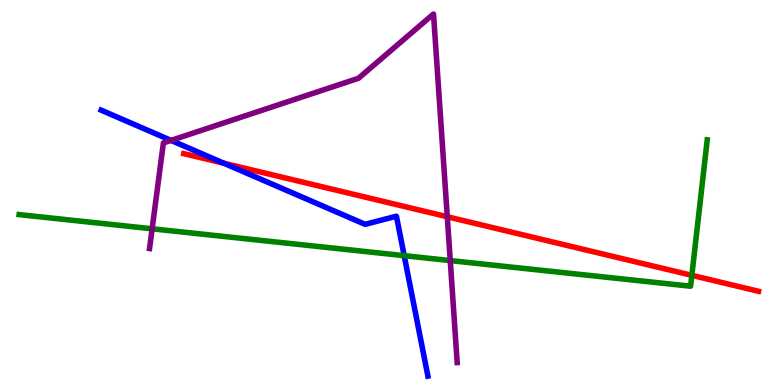[{'lines': ['blue', 'red'], 'intersections': [{'x': 2.89, 'y': 5.76}]}, {'lines': ['green', 'red'], 'intersections': [{'x': 8.93, 'y': 2.85}]}, {'lines': ['purple', 'red'], 'intersections': [{'x': 5.77, 'y': 4.37}]}, {'lines': ['blue', 'green'], 'intersections': [{'x': 5.22, 'y': 3.36}]}, {'lines': ['blue', 'purple'], 'intersections': [{'x': 2.21, 'y': 6.35}]}, {'lines': ['green', 'purple'], 'intersections': [{'x': 1.96, 'y': 4.06}, {'x': 5.81, 'y': 3.23}]}]